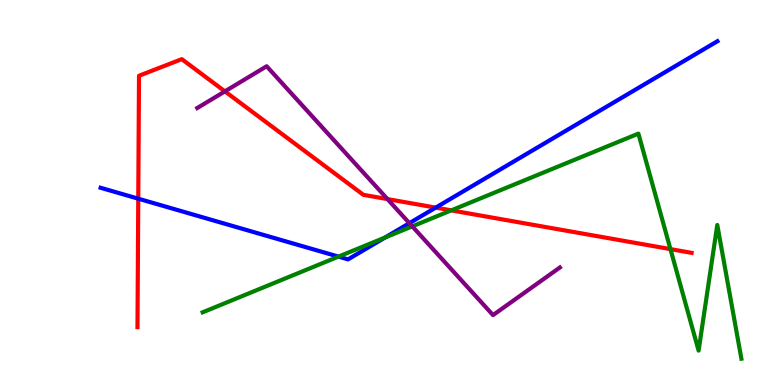[{'lines': ['blue', 'red'], 'intersections': [{'x': 1.78, 'y': 4.84}, {'x': 5.62, 'y': 4.61}]}, {'lines': ['green', 'red'], 'intersections': [{'x': 5.82, 'y': 4.54}, {'x': 8.65, 'y': 3.53}]}, {'lines': ['purple', 'red'], 'intersections': [{'x': 2.9, 'y': 7.63}, {'x': 5.0, 'y': 4.83}]}, {'lines': ['blue', 'green'], 'intersections': [{'x': 4.37, 'y': 3.33}, {'x': 4.97, 'y': 3.83}]}, {'lines': ['blue', 'purple'], 'intersections': [{'x': 5.28, 'y': 4.2}]}, {'lines': ['green', 'purple'], 'intersections': [{'x': 5.32, 'y': 4.12}]}]